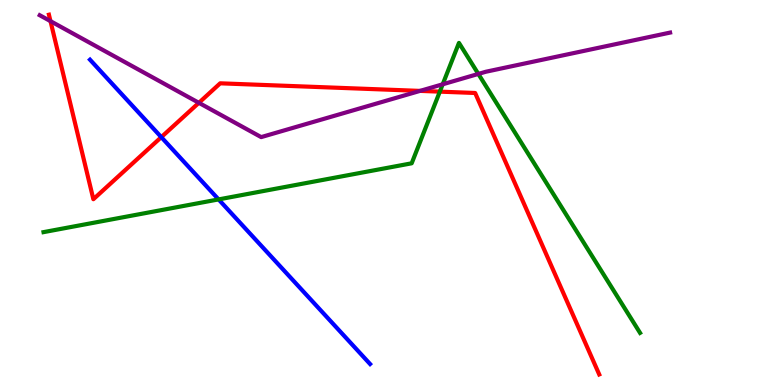[{'lines': ['blue', 'red'], 'intersections': [{'x': 2.08, 'y': 6.44}]}, {'lines': ['green', 'red'], 'intersections': [{'x': 5.68, 'y': 7.62}]}, {'lines': ['purple', 'red'], 'intersections': [{'x': 0.651, 'y': 9.45}, {'x': 2.57, 'y': 7.33}, {'x': 5.42, 'y': 7.64}]}, {'lines': ['blue', 'green'], 'intersections': [{'x': 2.82, 'y': 4.82}]}, {'lines': ['blue', 'purple'], 'intersections': []}, {'lines': ['green', 'purple'], 'intersections': [{'x': 5.71, 'y': 7.81}, {'x': 6.17, 'y': 8.08}]}]